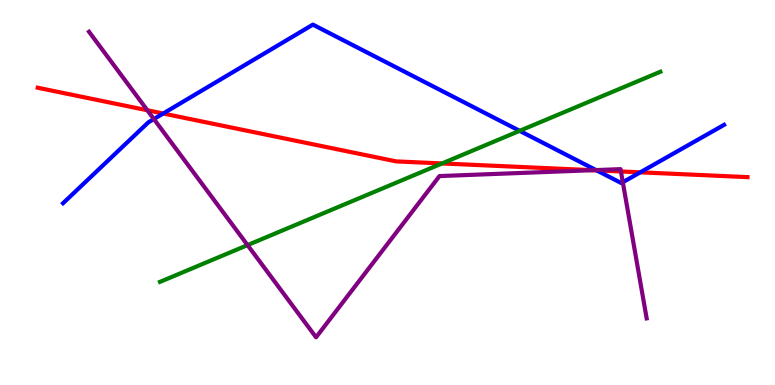[{'lines': ['blue', 'red'], 'intersections': [{'x': 2.11, 'y': 7.05}, {'x': 7.7, 'y': 5.57}, {'x': 8.26, 'y': 5.52}]}, {'lines': ['green', 'red'], 'intersections': [{'x': 5.7, 'y': 5.75}]}, {'lines': ['purple', 'red'], 'intersections': [{'x': 1.9, 'y': 7.14}, {'x': 7.65, 'y': 5.58}, {'x': 8.01, 'y': 5.55}]}, {'lines': ['blue', 'green'], 'intersections': [{'x': 6.71, 'y': 6.6}]}, {'lines': ['blue', 'purple'], 'intersections': [{'x': 1.99, 'y': 6.91}, {'x': 7.69, 'y': 5.58}, {'x': 8.04, 'y': 5.27}]}, {'lines': ['green', 'purple'], 'intersections': [{'x': 3.19, 'y': 3.63}]}]